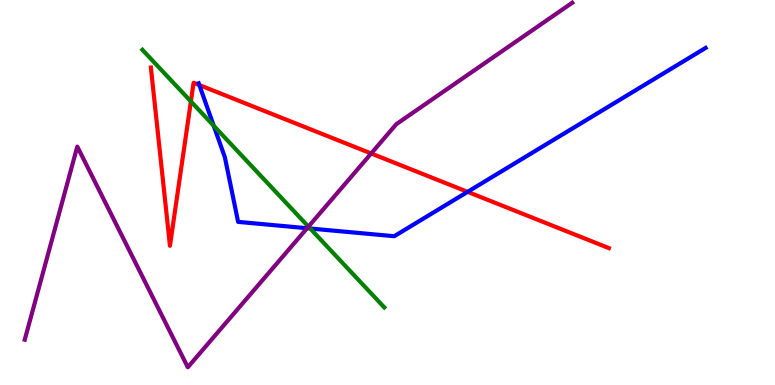[{'lines': ['blue', 'red'], 'intersections': [{'x': 2.57, 'y': 7.79}, {'x': 6.03, 'y': 5.02}]}, {'lines': ['green', 'red'], 'intersections': [{'x': 2.46, 'y': 7.37}]}, {'lines': ['purple', 'red'], 'intersections': [{'x': 4.79, 'y': 6.01}]}, {'lines': ['blue', 'green'], 'intersections': [{'x': 2.76, 'y': 6.73}, {'x': 4.0, 'y': 4.06}]}, {'lines': ['blue', 'purple'], 'intersections': [{'x': 3.96, 'y': 4.07}]}, {'lines': ['green', 'purple'], 'intersections': [{'x': 3.98, 'y': 4.11}]}]